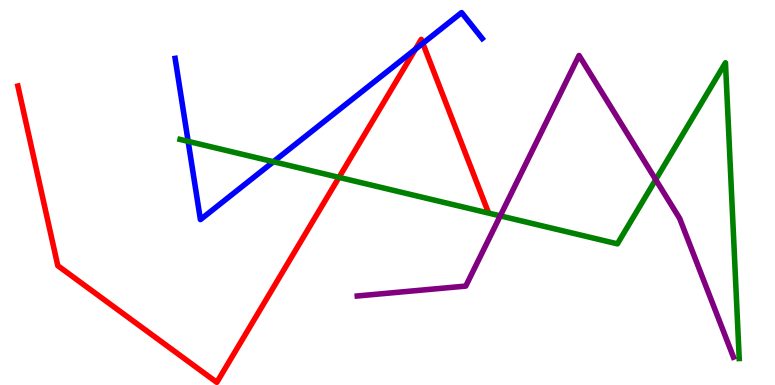[{'lines': ['blue', 'red'], 'intersections': [{'x': 5.36, 'y': 8.72}, {'x': 5.46, 'y': 8.87}]}, {'lines': ['green', 'red'], 'intersections': [{'x': 4.37, 'y': 5.39}]}, {'lines': ['purple', 'red'], 'intersections': []}, {'lines': ['blue', 'green'], 'intersections': [{'x': 2.43, 'y': 6.33}, {'x': 3.53, 'y': 5.8}]}, {'lines': ['blue', 'purple'], 'intersections': []}, {'lines': ['green', 'purple'], 'intersections': [{'x': 6.45, 'y': 4.39}, {'x': 8.46, 'y': 5.33}]}]